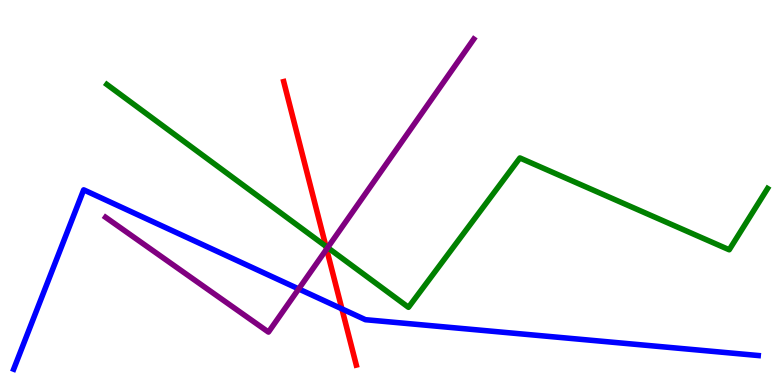[{'lines': ['blue', 'red'], 'intersections': [{'x': 4.41, 'y': 1.98}]}, {'lines': ['green', 'red'], 'intersections': [{'x': 4.2, 'y': 3.6}]}, {'lines': ['purple', 'red'], 'intersections': [{'x': 4.21, 'y': 3.53}]}, {'lines': ['blue', 'green'], 'intersections': []}, {'lines': ['blue', 'purple'], 'intersections': [{'x': 3.85, 'y': 2.5}]}, {'lines': ['green', 'purple'], 'intersections': [{'x': 4.23, 'y': 3.57}]}]